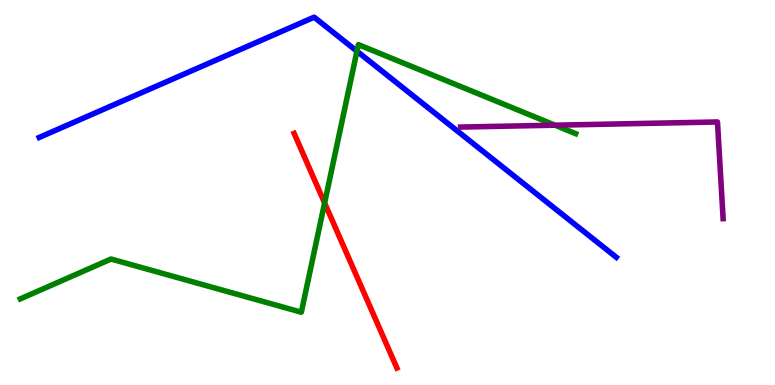[{'lines': ['blue', 'red'], 'intersections': []}, {'lines': ['green', 'red'], 'intersections': [{'x': 4.19, 'y': 4.73}]}, {'lines': ['purple', 'red'], 'intersections': []}, {'lines': ['blue', 'green'], 'intersections': [{'x': 4.61, 'y': 8.67}]}, {'lines': ['blue', 'purple'], 'intersections': []}, {'lines': ['green', 'purple'], 'intersections': [{'x': 7.16, 'y': 6.75}]}]